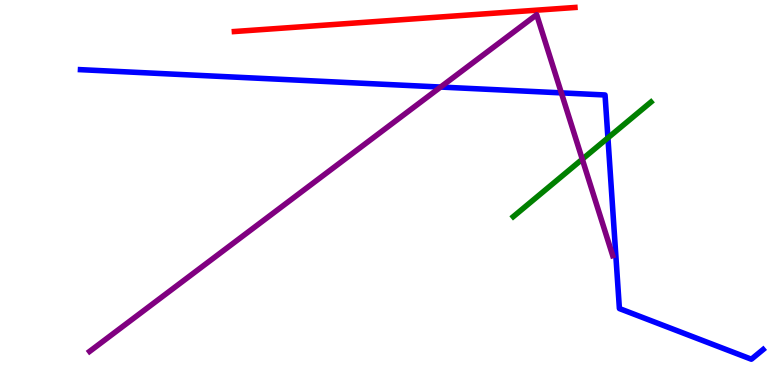[{'lines': ['blue', 'red'], 'intersections': []}, {'lines': ['green', 'red'], 'intersections': []}, {'lines': ['purple', 'red'], 'intersections': []}, {'lines': ['blue', 'green'], 'intersections': [{'x': 7.84, 'y': 6.42}]}, {'lines': ['blue', 'purple'], 'intersections': [{'x': 5.69, 'y': 7.74}, {'x': 7.24, 'y': 7.59}]}, {'lines': ['green', 'purple'], 'intersections': [{'x': 7.51, 'y': 5.86}]}]